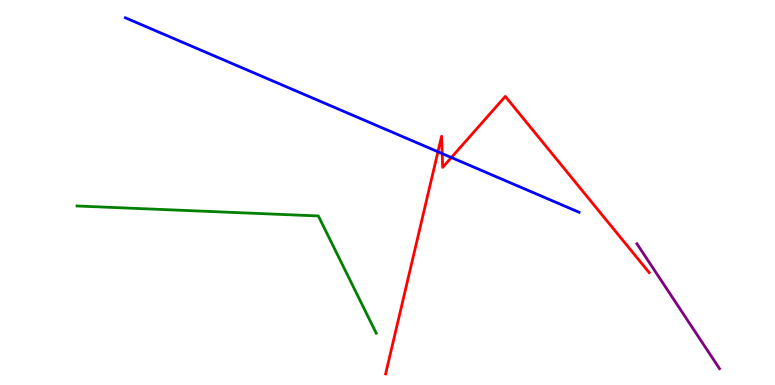[{'lines': ['blue', 'red'], 'intersections': [{'x': 5.65, 'y': 6.06}, {'x': 5.71, 'y': 6.01}, {'x': 5.82, 'y': 5.91}]}, {'lines': ['green', 'red'], 'intersections': []}, {'lines': ['purple', 'red'], 'intersections': []}, {'lines': ['blue', 'green'], 'intersections': []}, {'lines': ['blue', 'purple'], 'intersections': []}, {'lines': ['green', 'purple'], 'intersections': []}]